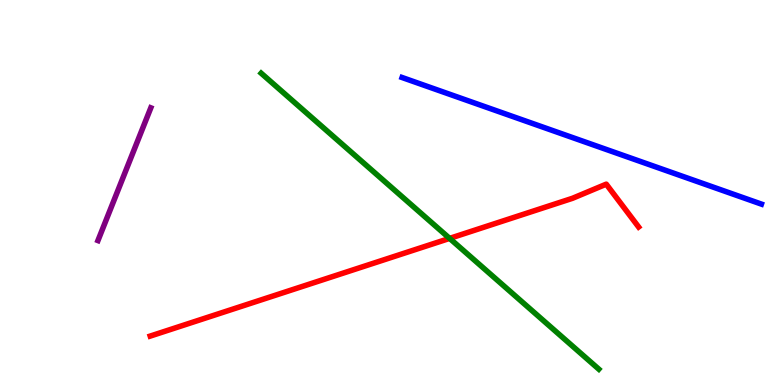[{'lines': ['blue', 'red'], 'intersections': []}, {'lines': ['green', 'red'], 'intersections': [{'x': 5.8, 'y': 3.81}]}, {'lines': ['purple', 'red'], 'intersections': []}, {'lines': ['blue', 'green'], 'intersections': []}, {'lines': ['blue', 'purple'], 'intersections': []}, {'lines': ['green', 'purple'], 'intersections': []}]